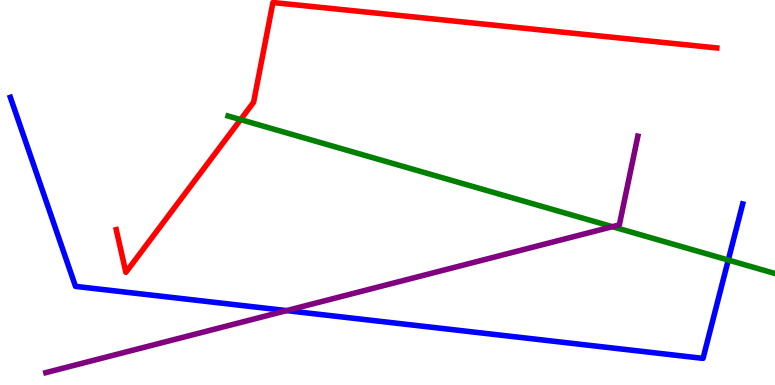[{'lines': ['blue', 'red'], 'intersections': []}, {'lines': ['green', 'red'], 'intersections': [{'x': 3.1, 'y': 6.89}]}, {'lines': ['purple', 'red'], 'intersections': []}, {'lines': ['blue', 'green'], 'intersections': [{'x': 9.4, 'y': 3.25}]}, {'lines': ['blue', 'purple'], 'intersections': [{'x': 3.7, 'y': 1.93}]}, {'lines': ['green', 'purple'], 'intersections': [{'x': 7.9, 'y': 4.11}]}]